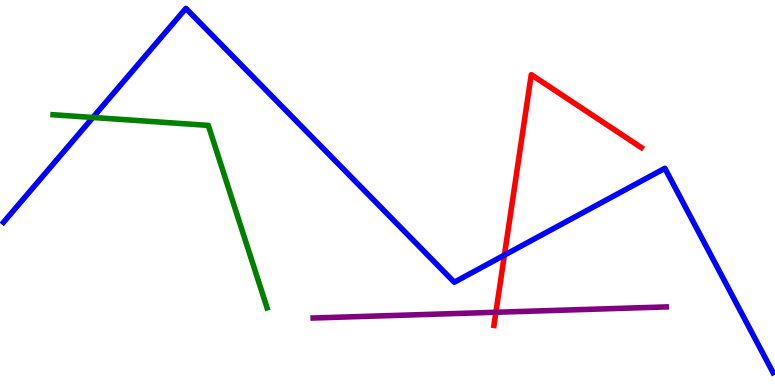[{'lines': ['blue', 'red'], 'intersections': [{'x': 6.51, 'y': 3.37}]}, {'lines': ['green', 'red'], 'intersections': []}, {'lines': ['purple', 'red'], 'intersections': [{'x': 6.4, 'y': 1.89}]}, {'lines': ['blue', 'green'], 'intersections': [{'x': 1.2, 'y': 6.95}]}, {'lines': ['blue', 'purple'], 'intersections': []}, {'lines': ['green', 'purple'], 'intersections': []}]